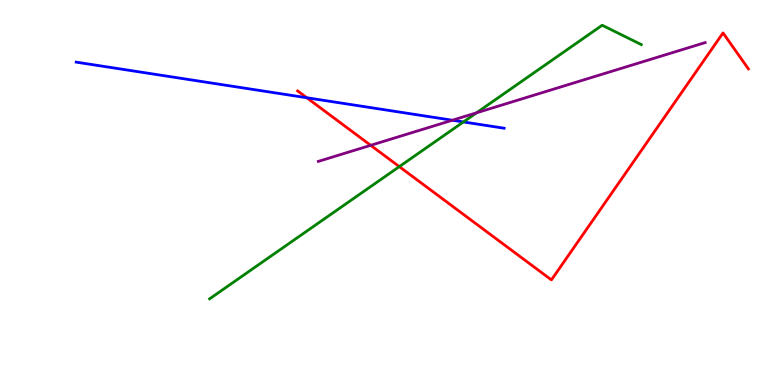[{'lines': ['blue', 'red'], 'intersections': [{'x': 3.96, 'y': 7.46}]}, {'lines': ['green', 'red'], 'intersections': [{'x': 5.15, 'y': 5.67}]}, {'lines': ['purple', 'red'], 'intersections': [{'x': 4.78, 'y': 6.23}]}, {'lines': ['blue', 'green'], 'intersections': [{'x': 5.98, 'y': 6.83}]}, {'lines': ['blue', 'purple'], 'intersections': [{'x': 5.84, 'y': 6.88}]}, {'lines': ['green', 'purple'], 'intersections': [{'x': 6.15, 'y': 7.07}]}]